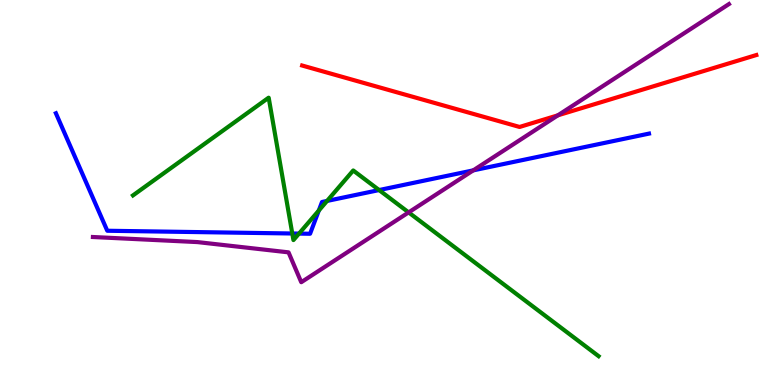[{'lines': ['blue', 'red'], 'intersections': []}, {'lines': ['green', 'red'], 'intersections': []}, {'lines': ['purple', 'red'], 'intersections': [{'x': 7.2, 'y': 7.0}]}, {'lines': ['blue', 'green'], 'intersections': [{'x': 3.77, 'y': 3.94}, {'x': 3.86, 'y': 3.93}, {'x': 4.11, 'y': 4.53}, {'x': 4.22, 'y': 4.78}, {'x': 4.89, 'y': 5.06}]}, {'lines': ['blue', 'purple'], 'intersections': [{'x': 6.11, 'y': 5.57}]}, {'lines': ['green', 'purple'], 'intersections': [{'x': 5.27, 'y': 4.48}]}]